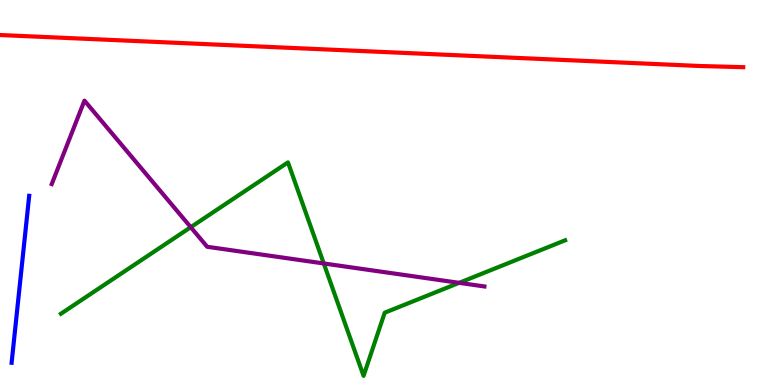[{'lines': ['blue', 'red'], 'intersections': []}, {'lines': ['green', 'red'], 'intersections': []}, {'lines': ['purple', 'red'], 'intersections': []}, {'lines': ['blue', 'green'], 'intersections': []}, {'lines': ['blue', 'purple'], 'intersections': []}, {'lines': ['green', 'purple'], 'intersections': [{'x': 2.46, 'y': 4.1}, {'x': 4.18, 'y': 3.16}, {'x': 5.92, 'y': 2.65}]}]